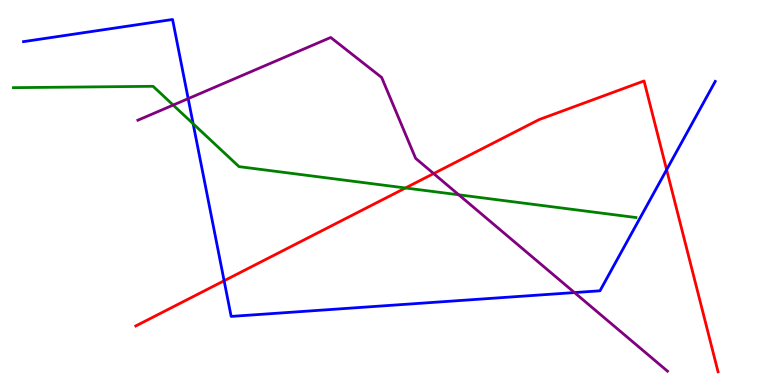[{'lines': ['blue', 'red'], 'intersections': [{'x': 2.89, 'y': 2.71}, {'x': 8.6, 'y': 5.59}]}, {'lines': ['green', 'red'], 'intersections': [{'x': 5.23, 'y': 5.12}]}, {'lines': ['purple', 'red'], 'intersections': [{'x': 5.6, 'y': 5.49}]}, {'lines': ['blue', 'green'], 'intersections': [{'x': 2.49, 'y': 6.79}]}, {'lines': ['blue', 'purple'], 'intersections': [{'x': 2.43, 'y': 7.44}, {'x': 7.41, 'y': 2.4}]}, {'lines': ['green', 'purple'], 'intersections': [{'x': 2.23, 'y': 7.27}, {'x': 5.92, 'y': 4.94}]}]